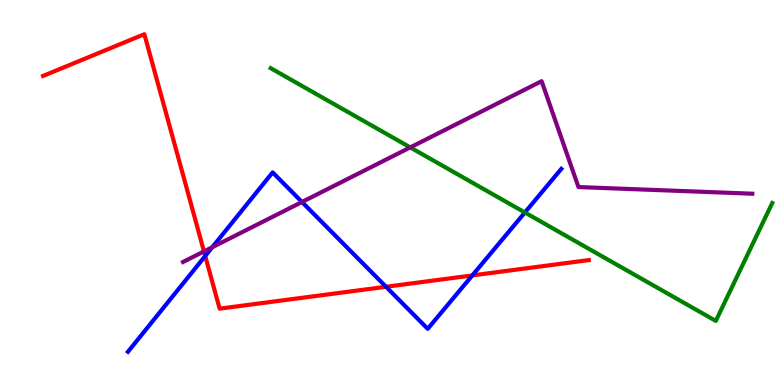[{'lines': ['blue', 'red'], 'intersections': [{'x': 2.65, 'y': 3.35}, {'x': 4.98, 'y': 2.55}, {'x': 6.09, 'y': 2.85}]}, {'lines': ['green', 'red'], 'intersections': []}, {'lines': ['purple', 'red'], 'intersections': [{'x': 2.63, 'y': 3.47}]}, {'lines': ['blue', 'green'], 'intersections': [{'x': 6.77, 'y': 4.48}]}, {'lines': ['blue', 'purple'], 'intersections': [{'x': 2.74, 'y': 3.58}, {'x': 3.9, 'y': 4.75}]}, {'lines': ['green', 'purple'], 'intersections': [{'x': 5.29, 'y': 6.17}]}]